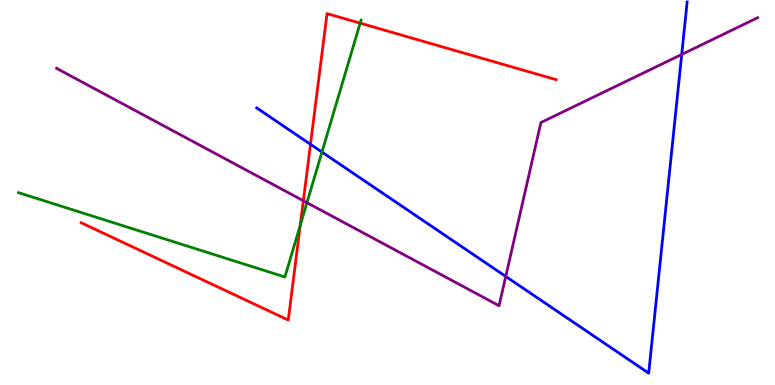[{'lines': ['blue', 'red'], 'intersections': [{'x': 4.01, 'y': 6.25}]}, {'lines': ['green', 'red'], 'intersections': [{'x': 3.87, 'y': 4.15}, {'x': 4.65, 'y': 9.4}]}, {'lines': ['purple', 'red'], 'intersections': [{'x': 3.91, 'y': 4.79}]}, {'lines': ['blue', 'green'], 'intersections': [{'x': 4.15, 'y': 6.05}]}, {'lines': ['blue', 'purple'], 'intersections': [{'x': 6.53, 'y': 2.82}, {'x': 8.8, 'y': 8.59}]}, {'lines': ['green', 'purple'], 'intersections': [{'x': 3.96, 'y': 4.74}]}]